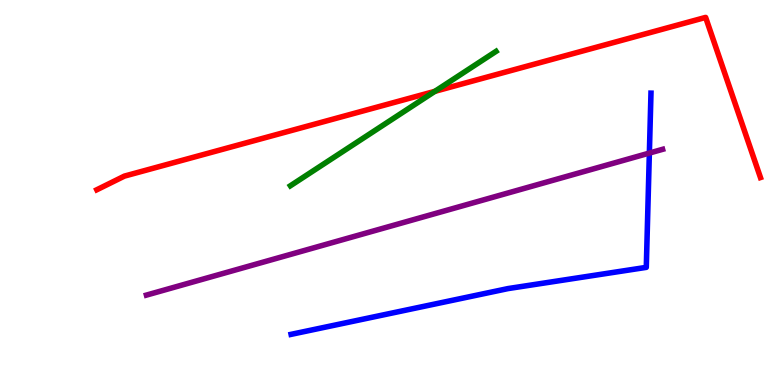[{'lines': ['blue', 'red'], 'intersections': []}, {'lines': ['green', 'red'], 'intersections': [{'x': 5.61, 'y': 7.63}]}, {'lines': ['purple', 'red'], 'intersections': []}, {'lines': ['blue', 'green'], 'intersections': []}, {'lines': ['blue', 'purple'], 'intersections': [{'x': 8.38, 'y': 6.02}]}, {'lines': ['green', 'purple'], 'intersections': []}]